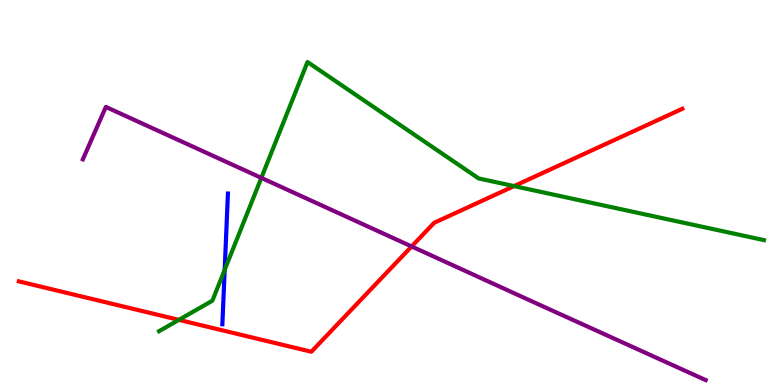[{'lines': ['blue', 'red'], 'intersections': []}, {'lines': ['green', 'red'], 'intersections': [{'x': 2.31, 'y': 1.69}, {'x': 6.63, 'y': 5.17}]}, {'lines': ['purple', 'red'], 'intersections': [{'x': 5.31, 'y': 3.6}]}, {'lines': ['blue', 'green'], 'intersections': [{'x': 2.9, 'y': 2.99}]}, {'lines': ['blue', 'purple'], 'intersections': []}, {'lines': ['green', 'purple'], 'intersections': [{'x': 3.37, 'y': 5.38}]}]